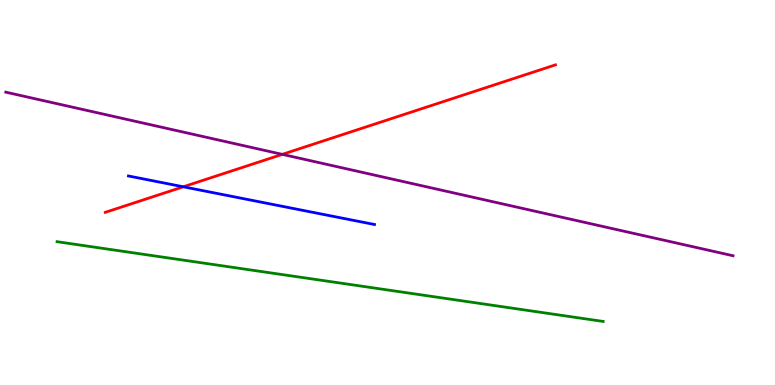[{'lines': ['blue', 'red'], 'intersections': [{'x': 2.37, 'y': 5.15}]}, {'lines': ['green', 'red'], 'intersections': []}, {'lines': ['purple', 'red'], 'intersections': [{'x': 3.64, 'y': 5.99}]}, {'lines': ['blue', 'green'], 'intersections': []}, {'lines': ['blue', 'purple'], 'intersections': []}, {'lines': ['green', 'purple'], 'intersections': []}]